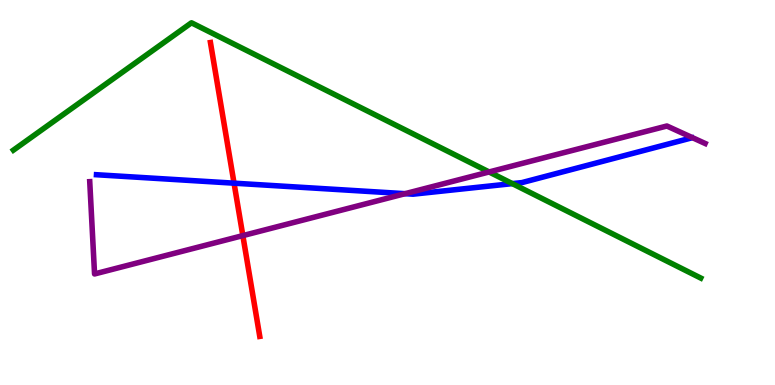[{'lines': ['blue', 'red'], 'intersections': [{'x': 3.02, 'y': 5.24}]}, {'lines': ['green', 'red'], 'intersections': []}, {'lines': ['purple', 'red'], 'intersections': [{'x': 3.13, 'y': 3.88}]}, {'lines': ['blue', 'green'], 'intersections': [{'x': 6.61, 'y': 5.23}]}, {'lines': ['blue', 'purple'], 'intersections': [{'x': 5.23, 'y': 4.97}]}, {'lines': ['green', 'purple'], 'intersections': [{'x': 6.31, 'y': 5.53}]}]